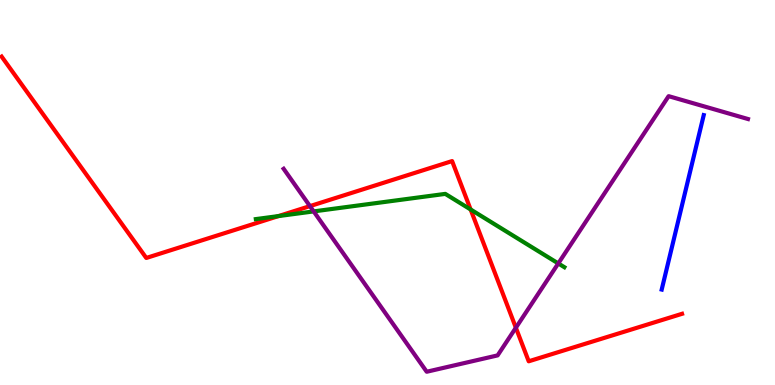[{'lines': ['blue', 'red'], 'intersections': []}, {'lines': ['green', 'red'], 'intersections': [{'x': 3.59, 'y': 4.39}, {'x': 6.07, 'y': 4.56}]}, {'lines': ['purple', 'red'], 'intersections': [{'x': 4.0, 'y': 4.65}, {'x': 6.66, 'y': 1.49}]}, {'lines': ['blue', 'green'], 'intersections': []}, {'lines': ['blue', 'purple'], 'intersections': []}, {'lines': ['green', 'purple'], 'intersections': [{'x': 4.05, 'y': 4.51}, {'x': 7.2, 'y': 3.16}]}]